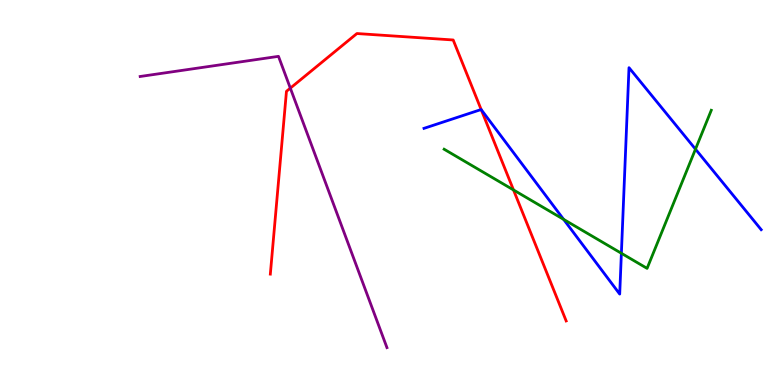[{'lines': ['blue', 'red'], 'intersections': [{'x': 6.21, 'y': 7.15}]}, {'lines': ['green', 'red'], 'intersections': [{'x': 6.63, 'y': 5.07}]}, {'lines': ['purple', 'red'], 'intersections': [{'x': 3.75, 'y': 7.71}]}, {'lines': ['blue', 'green'], 'intersections': [{'x': 7.27, 'y': 4.3}, {'x': 8.02, 'y': 3.42}, {'x': 8.97, 'y': 6.13}]}, {'lines': ['blue', 'purple'], 'intersections': []}, {'lines': ['green', 'purple'], 'intersections': []}]